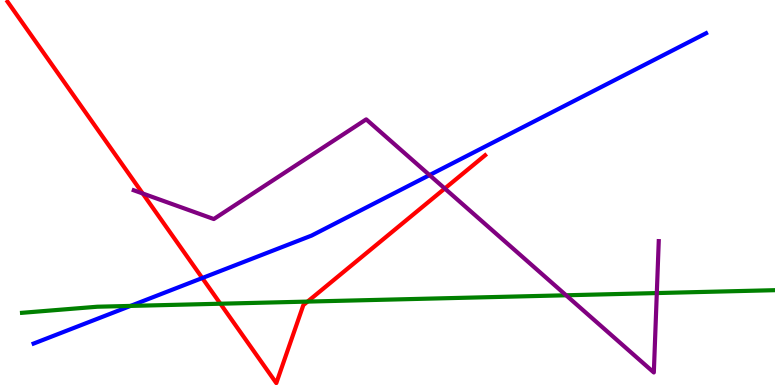[{'lines': ['blue', 'red'], 'intersections': [{'x': 2.61, 'y': 2.78}]}, {'lines': ['green', 'red'], 'intersections': [{'x': 2.84, 'y': 2.11}, {'x': 3.97, 'y': 2.17}]}, {'lines': ['purple', 'red'], 'intersections': [{'x': 1.84, 'y': 4.97}, {'x': 5.74, 'y': 5.1}]}, {'lines': ['blue', 'green'], 'intersections': [{'x': 1.68, 'y': 2.05}]}, {'lines': ['blue', 'purple'], 'intersections': [{'x': 5.54, 'y': 5.45}]}, {'lines': ['green', 'purple'], 'intersections': [{'x': 7.3, 'y': 2.33}, {'x': 8.47, 'y': 2.39}]}]